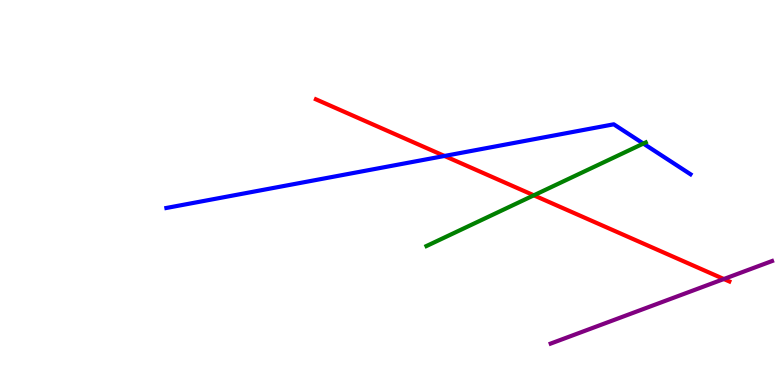[{'lines': ['blue', 'red'], 'intersections': [{'x': 5.74, 'y': 5.95}]}, {'lines': ['green', 'red'], 'intersections': [{'x': 6.89, 'y': 4.93}]}, {'lines': ['purple', 'red'], 'intersections': [{'x': 9.34, 'y': 2.75}]}, {'lines': ['blue', 'green'], 'intersections': [{'x': 8.3, 'y': 6.27}]}, {'lines': ['blue', 'purple'], 'intersections': []}, {'lines': ['green', 'purple'], 'intersections': []}]